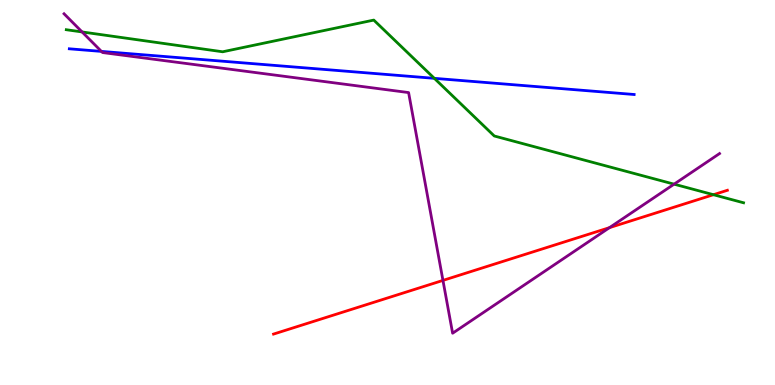[{'lines': ['blue', 'red'], 'intersections': []}, {'lines': ['green', 'red'], 'intersections': [{'x': 9.21, 'y': 4.94}]}, {'lines': ['purple', 'red'], 'intersections': [{'x': 5.72, 'y': 2.72}, {'x': 7.86, 'y': 4.09}]}, {'lines': ['blue', 'green'], 'intersections': [{'x': 5.6, 'y': 7.97}]}, {'lines': ['blue', 'purple'], 'intersections': [{'x': 1.31, 'y': 8.66}]}, {'lines': ['green', 'purple'], 'intersections': [{'x': 1.06, 'y': 9.17}, {'x': 8.7, 'y': 5.22}]}]